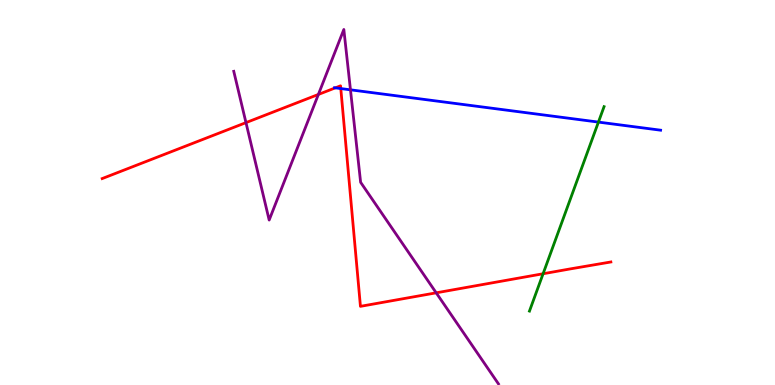[{'lines': ['blue', 'red'], 'intersections': [{'x': 4.33, 'y': 7.72}, {'x': 4.4, 'y': 7.7}]}, {'lines': ['green', 'red'], 'intersections': [{'x': 7.01, 'y': 2.89}]}, {'lines': ['purple', 'red'], 'intersections': [{'x': 3.17, 'y': 6.81}, {'x': 4.11, 'y': 7.55}, {'x': 5.63, 'y': 2.39}]}, {'lines': ['blue', 'green'], 'intersections': [{'x': 7.72, 'y': 6.83}]}, {'lines': ['blue', 'purple'], 'intersections': [{'x': 4.52, 'y': 7.67}]}, {'lines': ['green', 'purple'], 'intersections': []}]